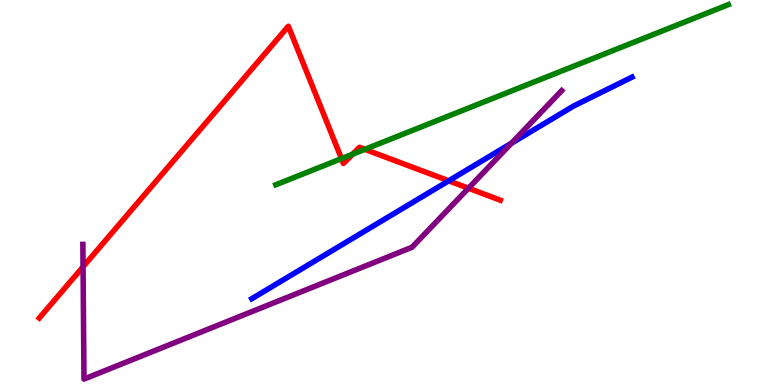[{'lines': ['blue', 'red'], 'intersections': [{'x': 5.79, 'y': 5.3}]}, {'lines': ['green', 'red'], 'intersections': [{'x': 4.41, 'y': 5.88}, {'x': 4.55, 'y': 5.99}, {'x': 4.71, 'y': 6.12}]}, {'lines': ['purple', 'red'], 'intersections': [{'x': 1.07, 'y': 3.07}, {'x': 6.04, 'y': 5.11}]}, {'lines': ['blue', 'green'], 'intersections': []}, {'lines': ['blue', 'purple'], 'intersections': [{'x': 6.6, 'y': 6.28}]}, {'lines': ['green', 'purple'], 'intersections': []}]